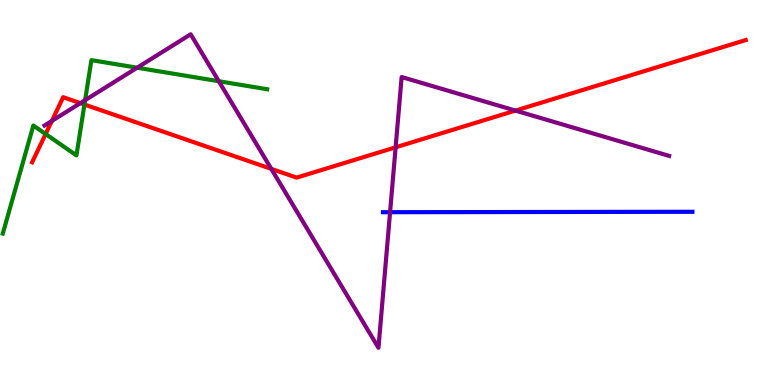[{'lines': ['blue', 'red'], 'intersections': []}, {'lines': ['green', 'red'], 'intersections': [{'x': 0.589, 'y': 6.52}, {'x': 1.09, 'y': 7.28}]}, {'lines': ['purple', 'red'], 'intersections': [{'x': 0.669, 'y': 6.86}, {'x': 1.04, 'y': 7.32}, {'x': 3.5, 'y': 5.61}, {'x': 5.1, 'y': 6.17}, {'x': 6.65, 'y': 7.13}]}, {'lines': ['blue', 'green'], 'intersections': []}, {'lines': ['blue', 'purple'], 'intersections': [{'x': 5.03, 'y': 4.49}]}, {'lines': ['green', 'purple'], 'intersections': [{'x': 1.1, 'y': 7.4}, {'x': 1.77, 'y': 8.24}, {'x': 2.82, 'y': 7.89}]}]